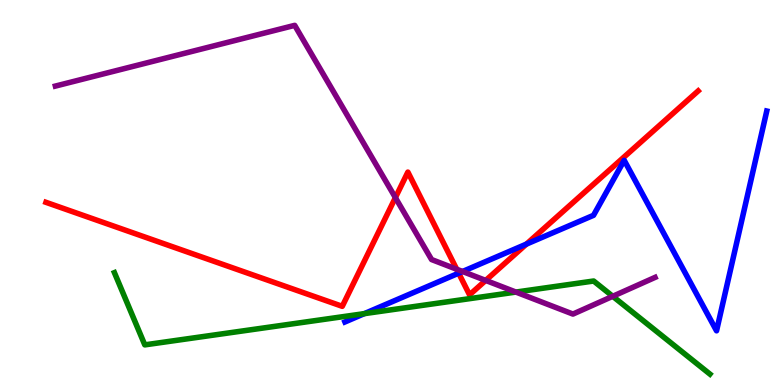[{'lines': ['blue', 'red'], 'intersections': [{'x': 5.92, 'y': 2.9}, {'x': 6.79, 'y': 3.66}]}, {'lines': ['green', 'red'], 'intersections': []}, {'lines': ['purple', 'red'], 'intersections': [{'x': 5.1, 'y': 4.87}, {'x': 5.89, 'y': 3.01}, {'x': 6.27, 'y': 2.72}]}, {'lines': ['blue', 'green'], 'intersections': [{'x': 4.7, 'y': 1.85}]}, {'lines': ['blue', 'purple'], 'intersections': [{'x': 5.97, 'y': 2.95}]}, {'lines': ['green', 'purple'], 'intersections': [{'x': 6.66, 'y': 2.41}, {'x': 7.91, 'y': 2.3}]}]